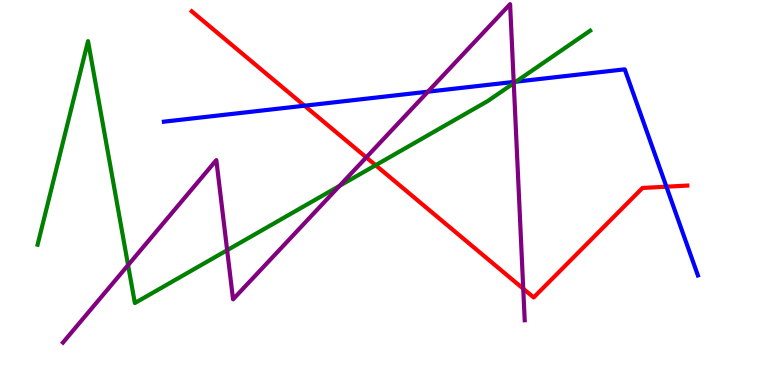[{'lines': ['blue', 'red'], 'intersections': [{'x': 3.93, 'y': 7.25}, {'x': 8.6, 'y': 5.15}]}, {'lines': ['green', 'red'], 'intersections': [{'x': 4.85, 'y': 5.71}]}, {'lines': ['purple', 'red'], 'intersections': [{'x': 4.73, 'y': 5.91}, {'x': 6.75, 'y': 2.5}]}, {'lines': ['blue', 'green'], 'intersections': [{'x': 6.66, 'y': 7.88}]}, {'lines': ['blue', 'purple'], 'intersections': [{'x': 5.52, 'y': 7.62}, {'x': 6.63, 'y': 7.87}]}, {'lines': ['green', 'purple'], 'intersections': [{'x': 1.65, 'y': 3.11}, {'x': 2.93, 'y': 3.5}, {'x': 4.38, 'y': 5.17}, {'x': 6.63, 'y': 7.84}]}]